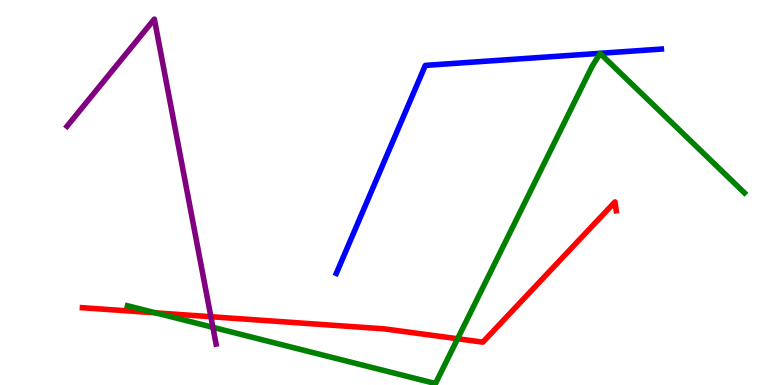[{'lines': ['blue', 'red'], 'intersections': []}, {'lines': ['green', 'red'], 'intersections': [{'x': 2.01, 'y': 1.87}, {'x': 5.9, 'y': 1.2}]}, {'lines': ['purple', 'red'], 'intersections': [{'x': 2.72, 'y': 1.77}]}, {'lines': ['blue', 'green'], 'intersections': []}, {'lines': ['blue', 'purple'], 'intersections': []}, {'lines': ['green', 'purple'], 'intersections': [{'x': 2.75, 'y': 1.5}]}]